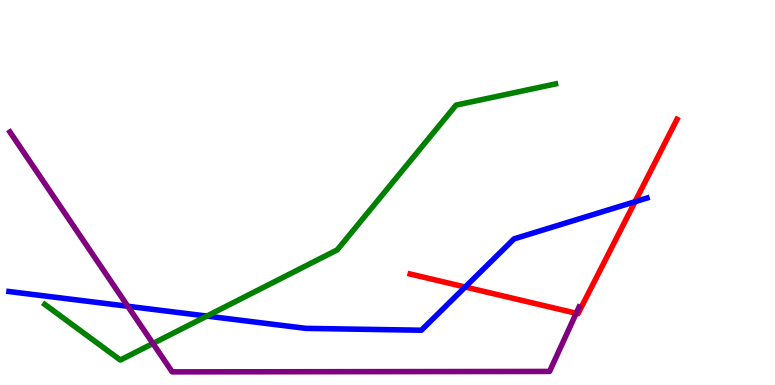[{'lines': ['blue', 'red'], 'intersections': [{'x': 6.0, 'y': 2.54}, {'x': 8.19, 'y': 4.76}]}, {'lines': ['green', 'red'], 'intersections': []}, {'lines': ['purple', 'red'], 'intersections': [{'x': 7.44, 'y': 1.86}]}, {'lines': ['blue', 'green'], 'intersections': [{'x': 2.67, 'y': 1.79}]}, {'lines': ['blue', 'purple'], 'intersections': [{'x': 1.65, 'y': 2.05}]}, {'lines': ['green', 'purple'], 'intersections': [{'x': 1.97, 'y': 1.08}]}]